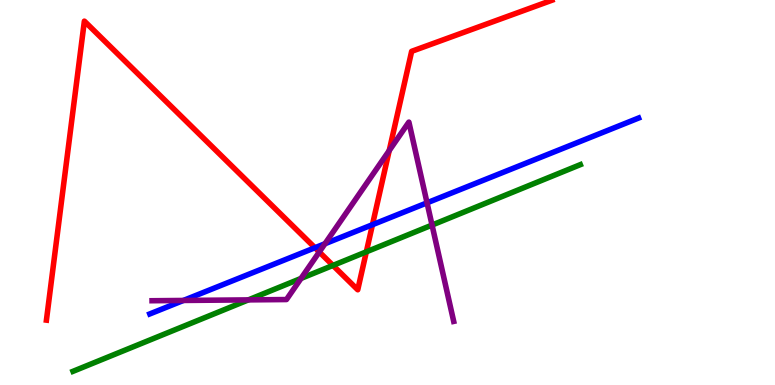[{'lines': ['blue', 'red'], 'intersections': [{'x': 4.06, 'y': 3.57}, {'x': 4.81, 'y': 4.16}]}, {'lines': ['green', 'red'], 'intersections': [{'x': 4.3, 'y': 3.11}, {'x': 4.73, 'y': 3.46}]}, {'lines': ['purple', 'red'], 'intersections': [{'x': 4.12, 'y': 3.46}, {'x': 5.02, 'y': 6.09}]}, {'lines': ['blue', 'green'], 'intersections': []}, {'lines': ['blue', 'purple'], 'intersections': [{'x': 2.37, 'y': 2.2}, {'x': 4.19, 'y': 3.67}, {'x': 5.51, 'y': 4.73}]}, {'lines': ['green', 'purple'], 'intersections': [{'x': 3.2, 'y': 2.21}, {'x': 3.88, 'y': 2.77}, {'x': 5.57, 'y': 4.15}]}]